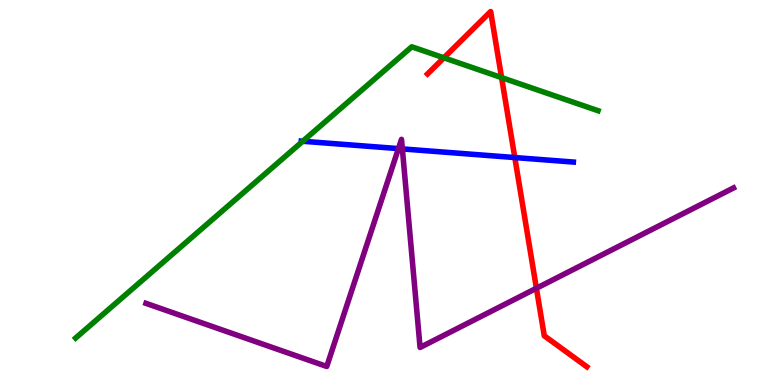[{'lines': ['blue', 'red'], 'intersections': [{'x': 6.64, 'y': 5.91}]}, {'lines': ['green', 'red'], 'intersections': [{'x': 5.73, 'y': 8.5}, {'x': 6.47, 'y': 7.98}]}, {'lines': ['purple', 'red'], 'intersections': [{'x': 6.92, 'y': 2.51}]}, {'lines': ['blue', 'green'], 'intersections': [{'x': 3.91, 'y': 6.33}]}, {'lines': ['blue', 'purple'], 'intersections': [{'x': 5.14, 'y': 6.14}, {'x': 5.19, 'y': 6.13}]}, {'lines': ['green', 'purple'], 'intersections': []}]